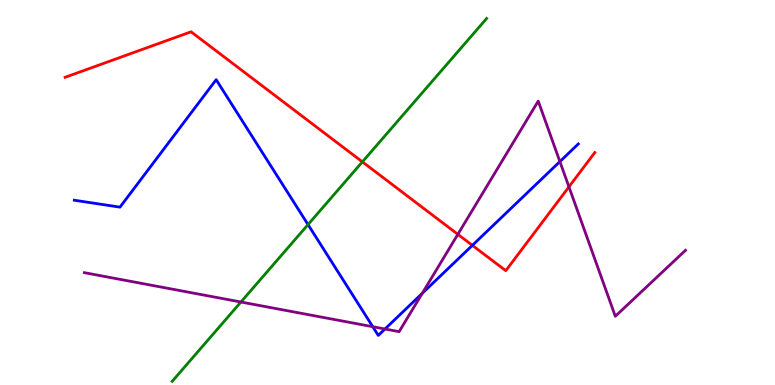[{'lines': ['blue', 'red'], 'intersections': [{'x': 6.1, 'y': 3.63}]}, {'lines': ['green', 'red'], 'intersections': [{'x': 4.68, 'y': 5.8}]}, {'lines': ['purple', 'red'], 'intersections': [{'x': 5.91, 'y': 3.91}, {'x': 7.34, 'y': 5.15}]}, {'lines': ['blue', 'green'], 'intersections': [{'x': 3.97, 'y': 4.17}]}, {'lines': ['blue', 'purple'], 'intersections': [{'x': 4.81, 'y': 1.51}, {'x': 4.97, 'y': 1.45}, {'x': 5.45, 'y': 2.38}, {'x': 7.22, 'y': 5.8}]}, {'lines': ['green', 'purple'], 'intersections': [{'x': 3.11, 'y': 2.16}]}]